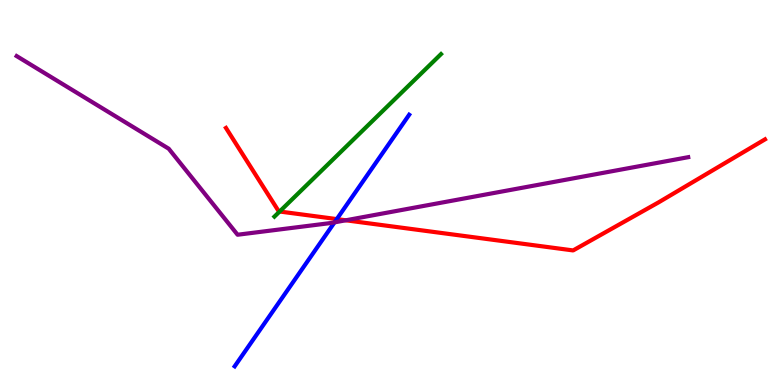[{'lines': ['blue', 'red'], 'intersections': [{'x': 4.35, 'y': 4.31}]}, {'lines': ['green', 'red'], 'intersections': [{'x': 3.61, 'y': 4.51}]}, {'lines': ['purple', 'red'], 'intersections': [{'x': 4.46, 'y': 4.28}]}, {'lines': ['blue', 'green'], 'intersections': []}, {'lines': ['blue', 'purple'], 'intersections': [{'x': 4.32, 'y': 4.22}]}, {'lines': ['green', 'purple'], 'intersections': []}]